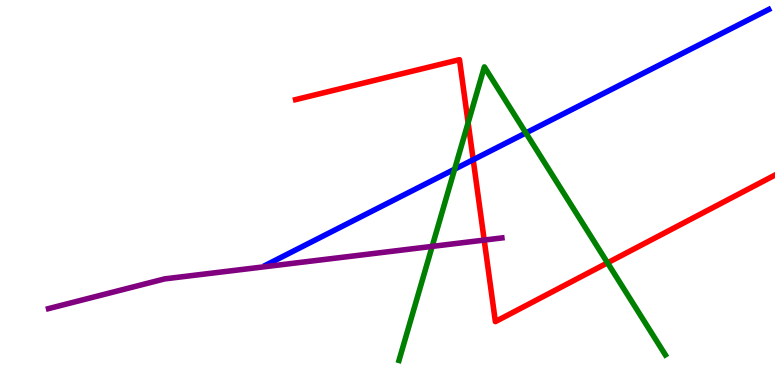[{'lines': ['blue', 'red'], 'intersections': [{'x': 6.11, 'y': 5.85}]}, {'lines': ['green', 'red'], 'intersections': [{'x': 6.04, 'y': 6.81}, {'x': 7.84, 'y': 3.17}]}, {'lines': ['purple', 'red'], 'intersections': [{'x': 6.25, 'y': 3.76}]}, {'lines': ['blue', 'green'], 'intersections': [{'x': 5.87, 'y': 5.61}, {'x': 6.79, 'y': 6.55}]}, {'lines': ['blue', 'purple'], 'intersections': []}, {'lines': ['green', 'purple'], 'intersections': [{'x': 5.58, 'y': 3.6}]}]